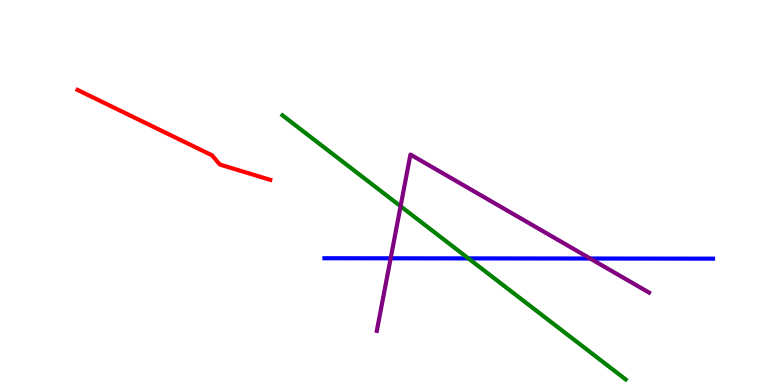[{'lines': ['blue', 'red'], 'intersections': []}, {'lines': ['green', 'red'], 'intersections': []}, {'lines': ['purple', 'red'], 'intersections': []}, {'lines': ['blue', 'green'], 'intersections': [{'x': 6.04, 'y': 3.29}]}, {'lines': ['blue', 'purple'], 'intersections': [{'x': 5.04, 'y': 3.29}, {'x': 7.62, 'y': 3.29}]}, {'lines': ['green', 'purple'], 'intersections': [{'x': 5.17, 'y': 4.64}]}]